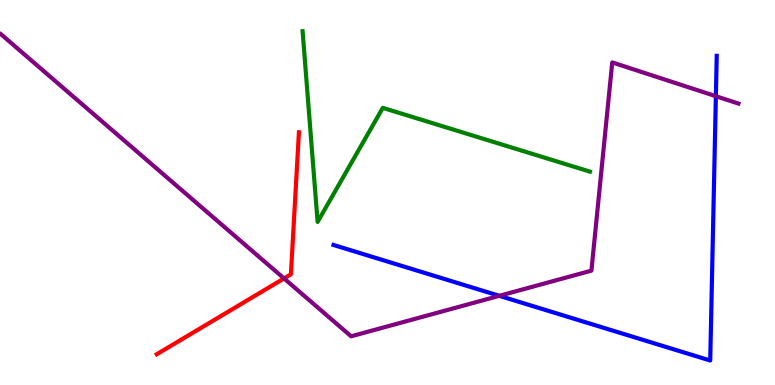[{'lines': ['blue', 'red'], 'intersections': []}, {'lines': ['green', 'red'], 'intersections': []}, {'lines': ['purple', 'red'], 'intersections': [{'x': 3.67, 'y': 2.77}]}, {'lines': ['blue', 'green'], 'intersections': []}, {'lines': ['blue', 'purple'], 'intersections': [{'x': 6.44, 'y': 2.32}, {'x': 9.24, 'y': 7.5}]}, {'lines': ['green', 'purple'], 'intersections': []}]